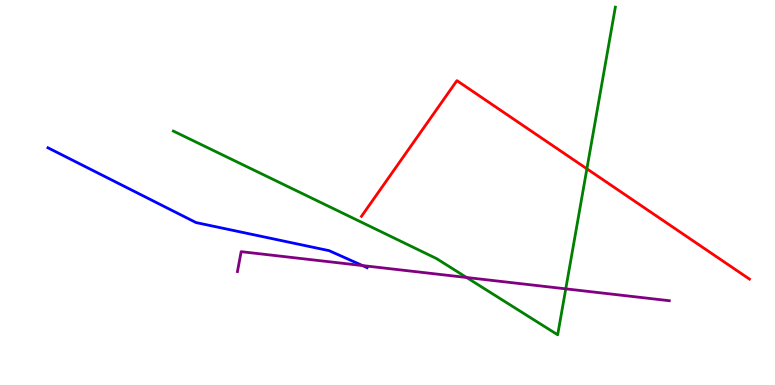[{'lines': ['blue', 'red'], 'intersections': []}, {'lines': ['green', 'red'], 'intersections': [{'x': 7.57, 'y': 5.62}]}, {'lines': ['purple', 'red'], 'intersections': []}, {'lines': ['blue', 'green'], 'intersections': []}, {'lines': ['blue', 'purple'], 'intersections': [{'x': 4.68, 'y': 3.1}]}, {'lines': ['green', 'purple'], 'intersections': [{'x': 6.02, 'y': 2.79}, {'x': 7.3, 'y': 2.5}]}]